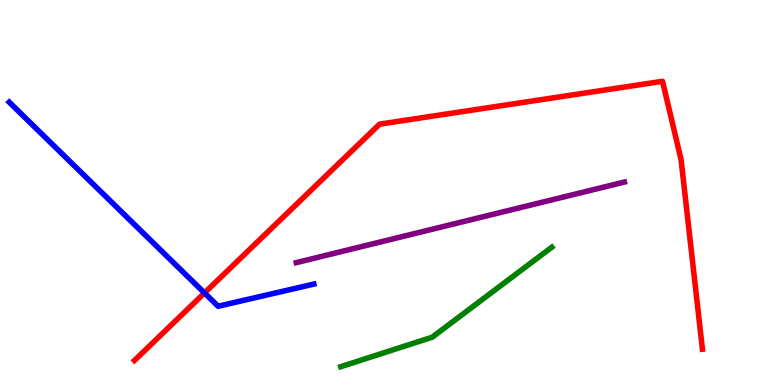[{'lines': ['blue', 'red'], 'intersections': [{'x': 2.64, 'y': 2.39}]}, {'lines': ['green', 'red'], 'intersections': []}, {'lines': ['purple', 'red'], 'intersections': []}, {'lines': ['blue', 'green'], 'intersections': []}, {'lines': ['blue', 'purple'], 'intersections': []}, {'lines': ['green', 'purple'], 'intersections': []}]